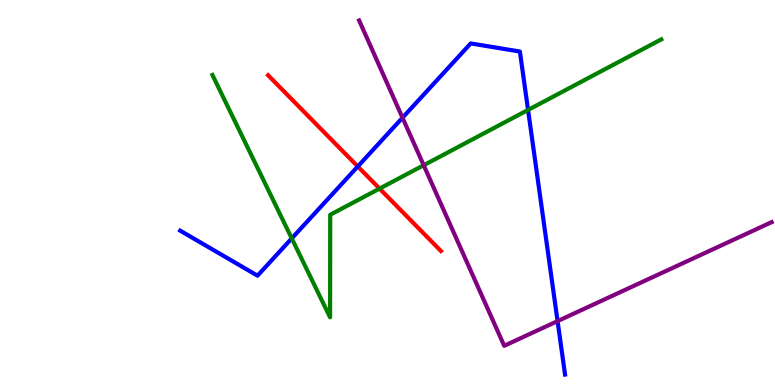[{'lines': ['blue', 'red'], 'intersections': [{'x': 4.62, 'y': 5.68}]}, {'lines': ['green', 'red'], 'intersections': [{'x': 4.9, 'y': 5.1}]}, {'lines': ['purple', 'red'], 'intersections': []}, {'lines': ['blue', 'green'], 'intersections': [{'x': 3.76, 'y': 3.81}, {'x': 6.81, 'y': 7.14}]}, {'lines': ['blue', 'purple'], 'intersections': [{'x': 5.19, 'y': 6.94}, {'x': 7.19, 'y': 1.66}]}, {'lines': ['green', 'purple'], 'intersections': [{'x': 5.47, 'y': 5.71}]}]